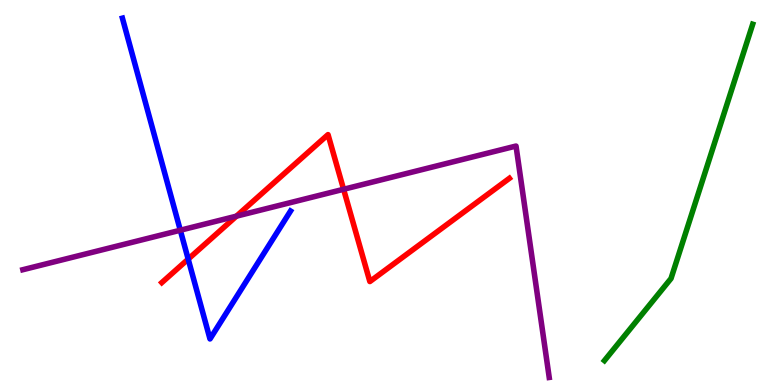[{'lines': ['blue', 'red'], 'intersections': [{'x': 2.43, 'y': 3.27}]}, {'lines': ['green', 'red'], 'intersections': []}, {'lines': ['purple', 'red'], 'intersections': [{'x': 3.05, 'y': 4.39}, {'x': 4.43, 'y': 5.08}]}, {'lines': ['blue', 'green'], 'intersections': []}, {'lines': ['blue', 'purple'], 'intersections': [{'x': 2.33, 'y': 4.02}]}, {'lines': ['green', 'purple'], 'intersections': []}]